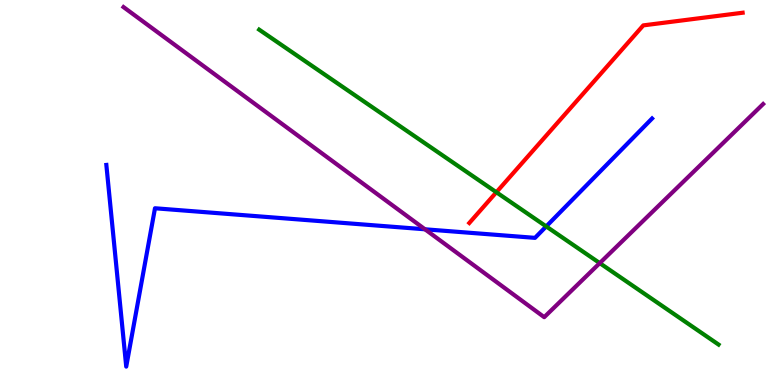[{'lines': ['blue', 'red'], 'intersections': []}, {'lines': ['green', 'red'], 'intersections': [{'x': 6.4, 'y': 5.01}]}, {'lines': ['purple', 'red'], 'intersections': []}, {'lines': ['blue', 'green'], 'intersections': [{'x': 7.05, 'y': 4.12}]}, {'lines': ['blue', 'purple'], 'intersections': [{'x': 5.48, 'y': 4.04}]}, {'lines': ['green', 'purple'], 'intersections': [{'x': 7.74, 'y': 3.17}]}]